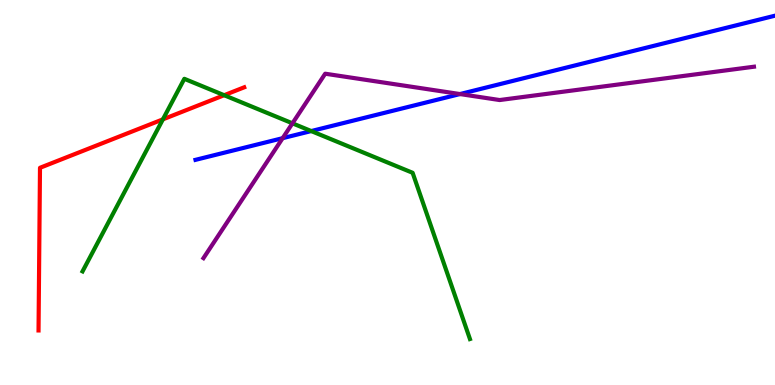[{'lines': ['blue', 'red'], 'intersections': []}, {'lines': ['green', 'red'], 'intersections': [{'x': 2.1, 'y': 6.9}, {'x': 2.89, 'y': 7.53}]}, {'lines': ['purple', 'red'], 'intersections': []}, {'lines': ['blue', 'green'], 'intersections': [{'x': 4.02, 'y': 6.6}]}, {'lines': ['blue', 'purple'], 'intersections': [{'x': 3.65, 'y': 6.41}, {'x': 5.94, 'y': 7.56}]}, {'lines': ['green', 'purple'], 'intersections': [{'x': 3.77, 'y': 6.8}]}]